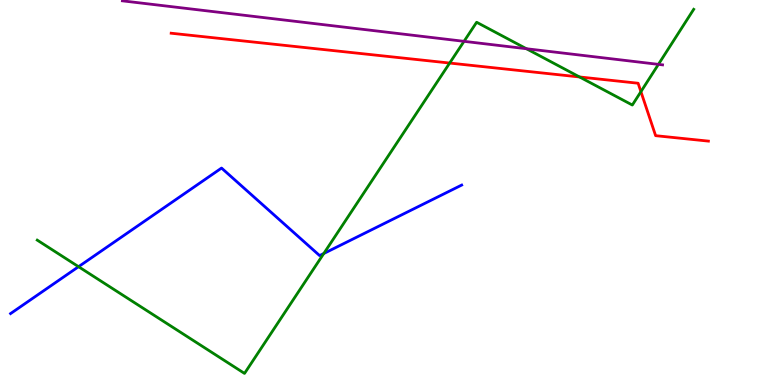[{'lines': ['blue', 'red'], 'intersections': []}, {'lines': ['green', 'red'], 'intersections': [{'x': 5.8, 'y': 8.36}, {'x': 7.48, 'y': 8.0}, {'x': 8.27, 'y': 7.62}]}, {'lines': ['purple', 'red'], 'intersections': []}, {'lines': ['blue', 'green'], 'intersections': [{'x': 1.01, 'y': 3.07}, {'x': 4.18, 'y': 3.42}]}, {'lines': ['blue', 'purple'], 'intersections': []}, {'lines': ['green', 'purple'], 'intersections': [{'x': 5.99, 'y': 8.93}, {'x': 6.79, 'y': 8.73}, {'x': 8.5, 'y': 8.33}]}]